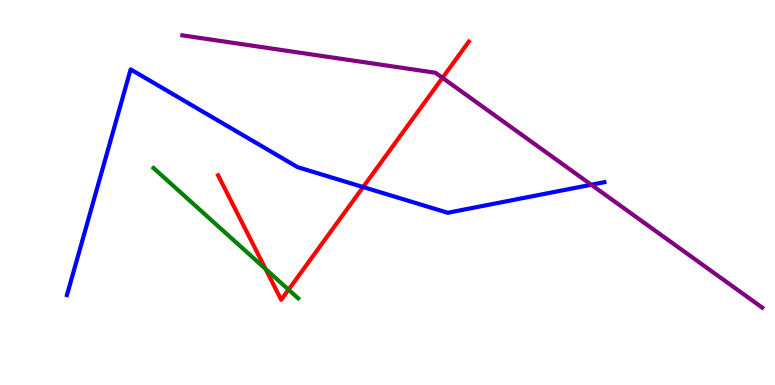[{'lines': ['blue', 'red'], 'intersections': [{'x': 4.69, 'y': 5.14}]}, {'lines': ['green', 'red'], 'intersections': [{'x': 3.43, 'y': 3.01}, {'x': 3.72, 'y': 2.48}]}, {'lines': ['purple', 'red'], 'intersections': [{'x': 5.71, 'y': 7.98}]}, {'lines': ['blue', 'green'], 'intersections': []}, {'lines': ['blue', 'purple'], 'intersections': [{'x': 7.63, 'y': 5.2}]}, {'lines': ['green', 'purple'], 'intersections': []}]